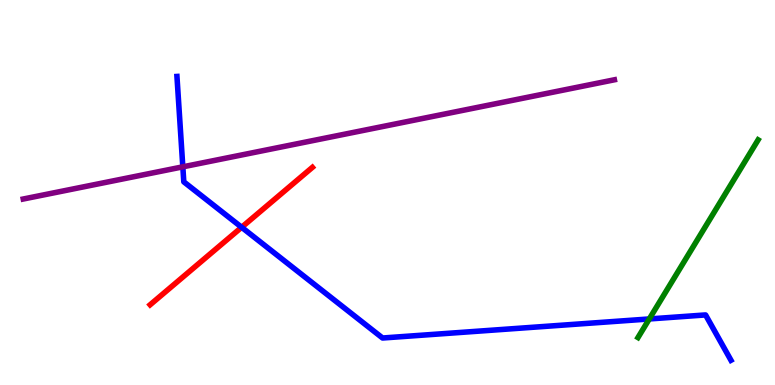[{'lines': ['blue', 'red'], 'intersections': [{'x': 3.12, 'y': 4.1}]}, {'lines': ['green', 'red'], 'intersections': []}, {'lines': ['purple', 'red'], 'intersections': []}, {'lines': ['blue', 'green'], 'intersections': [{'x': 8.38, 'y': 1.72}]}, {'lines': ['blue', 'purple'], 'intersections': [{'x': 2.36, 'y': 5.67}]}, {'lines': ['green', 'purple'], 'intersections': []}]